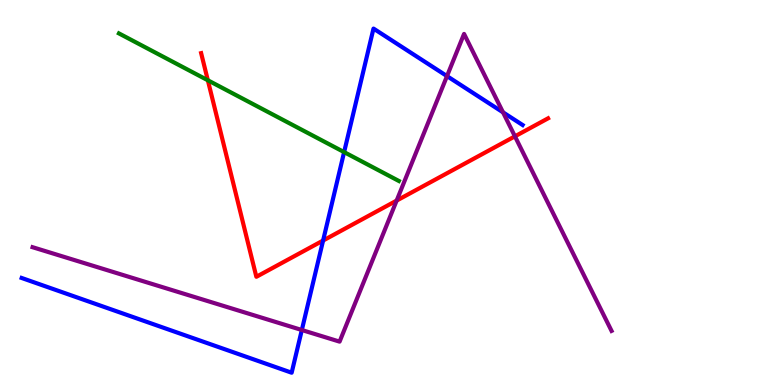[{'lines': ['blue', 'red'], 'intersections': [{'x': 4.17, 'y': 3.75}]}, {'lines': ['green', 'red'], 'intersections': [{'x': 2.68, 'y': 7.91}]}, {'lines': ['purple', 'red'], 'intersections': [{'x': 5.12, 'y': 4.79}, {'x': 6.64, 'y': 6.46}]}, {'lines': ['blue', 'green'], 'intersections': [{'x': 4.44, 'y': 6.05}]}, {'lines': ['blue', 'purple'], 'intersections': [{'x': 3.89, 'y': 1.43}, {'x': 5.77, 'y': 8.02}, {'x': 6.49, 'y': 7.08}]}, {'lines': ['green', 'purple'], 'intersections': []}]